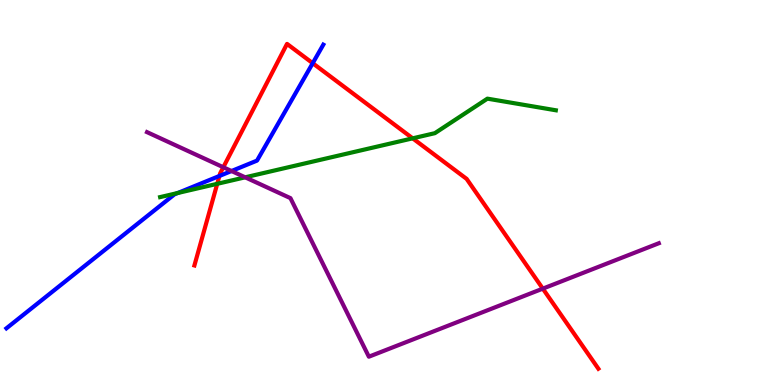[{'lines': ['blue', 'red'], 'intersections': [{'x': 2.83, 'y': 5.43}, {'x': 4.04, 'y': 8.36}]}, {'lines': ['green', 'red'], 'intersections': [{'x': 2.8, 'y': 5.23}, {'x': 5.32, 'y': 6.41}]}, {'lines': ['purple', 'red'], 'intersections': [{'x': 2.88, 'y': 5.66}, {'x': 7.0, 'y': 2.5}]}, {'lines': ['blue', 'green'], 'intersections': [{'x': 2.29, 'y': 4.99}]}, {'lines': ['blue', 'purple'], 'intersections': [{'x': 2.99, 'y': 5.56}]}, {'lines': ['green', 'purple'], 'intersections': [{'x': 3.16, 'y': 5.39}]}]